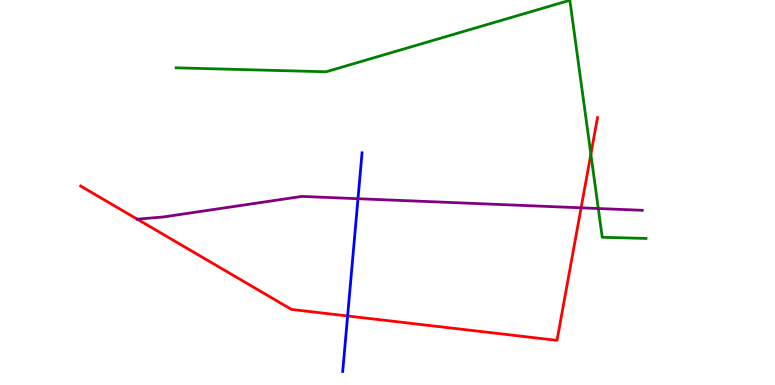[{'lines': ['blue', 'red'], 'intersections': [{'x': 4.49, 'y': 1.79}]}, {'lines': ['green', 'red'], 'intersections': [{'x': 7.62, 'y': 6.0}]}, {'lines': ['purple', 'red'], 'intersections': [{'x': 1.77, 'y': 4.31}, {'x': 7.5, 'y': 4.6}]}, {'lines': ['blue', 'green'], 'intersections': []}, {'lines': ['blue', 'purple'], 'intersections': [{'x': 4.62, 'y': 4.84}]}, {'lines': ['green', 'purple'], 'intersections': [{'x': 7.72, 'y': 4.58}]}]